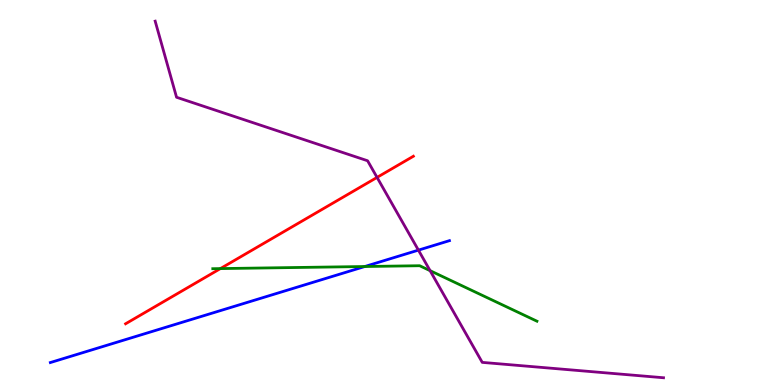[{'lines': ['blue', 'red'], 'intersections': []}, {'lines': ['green', 'red'], 'intersections': [{'x': 2.84, 'y': 3.02}]}, {'lines': ['purple', 'red'], 'intersections': [{'x': 4.87, 'y': 5.39}]}, {'lines': ['blue', 'green'], 'intersections': [{'x': 4.71, 'y': 3.08}]}, {'lines': ['blue', 'purple'], 'intersections': [{'x': 5.4, 'y': 3.5}]}, {'lines': ['green', 'purple'], 'intersections': [{'x': 5.55, 'y': 2.97}]}]